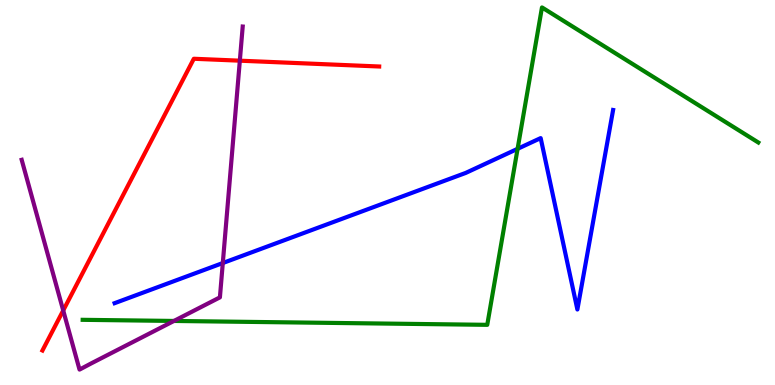[{'lines': ['blue', 'red'], 'intersections': []}, {'lines': ['green', 'red'], 'intersections': []}, {'lines': ['purple', 'red'], 'intersections': [{'x': 0.816, 'y': 1.94}, {'x': 3.09, 'y': 8.42}]}, {'lines': ['blue', 'green'], 'intersections': [{'x': 6.68, 'y': 6.13}]}, {'lines': ['blue', 'purple'], 'intersections': [{'x': 2.87, 'y': 3.17}]}, {'lines': ['green', 'purple'], 'intersections': [{'x': 2.24, 'y': 1.66}]}]